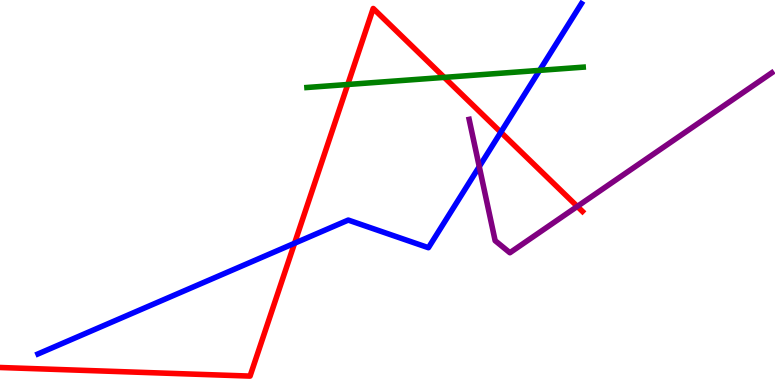[{'lines': ['blue', 'red'], 'intersections': [{'x': 3.8, 'y': 3.68}, {'x': 6.46, 'y': 6.57}]}, {'lines': ['green', 'red'], 'intersections': [{'x': 4.49, 'y': 7.81}, {'x': 5.73, 'y': 7.99}]}, {'lines': ['purple', 'red'], 'intersections': [{'x': 7.45, 'y': 4.64}]}, {'lines': ['blue', 'green'], 'intersections': [{'x': 6.96, 'y': 8.17}]}, {'lines': ['blue', 'purple'], 'intersections': [{'x': 6.18, 'y': 5.67}]}, {'lines': ['green', 'purple'], 'intersections': []}]